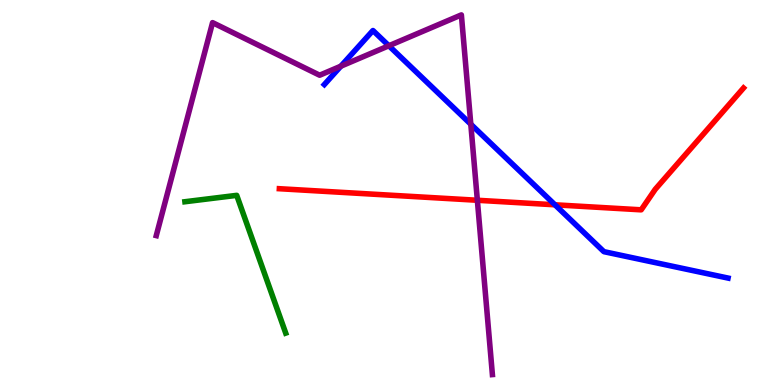[{'lines': ['blue', 'red'], 'intersections': [{'x': 7.16, 'y': 4.68}]}, {'lines': ['green', 'red'], 'intersections': []}, {'lines': ['purple', 'red'], 'intersections': [{'x': 6.16, 'y': 4.8}]}, {'lines': ['blue', 'green'], 'intersections': []}, {'lines': ['blue', 'purple'], 'intersections': [{'x': 4.4, 'y': 8.28}, {'x': 5.02, 'y': 8.81}, {'x': 6.07, 'y': 6.77}]}, {'lines': ['green', 'purple'], 'intersections': []}]